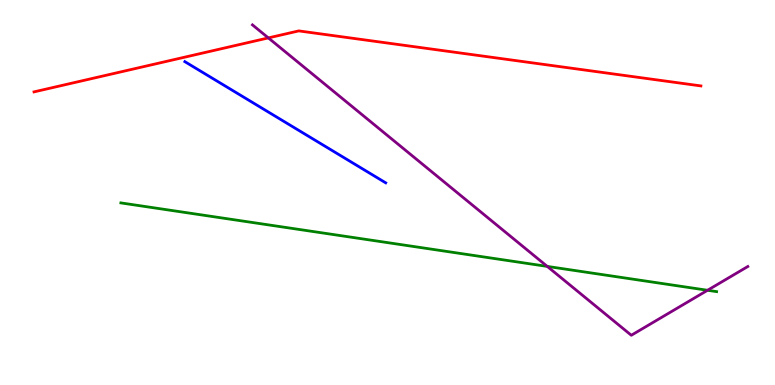[{'lines': ['blue', 'red'], 'intersections': []}, {'lines': ['green', 'red'], 'intersections': []}, {'lines': ['purple', 'red'], 'intersections': [{'x': 3.46, 'y': 9.02}]}, {'lines': ['blue', 'green'], 'intersections': []}, {'lines': ['blue', 'purple'], 'intersections': []}, {'lines': ['green', 'purple'], 'intersections': [{'x': 7.06, 'y': 3.08}, {'x': 9.13, 'y': 2.46}]}]